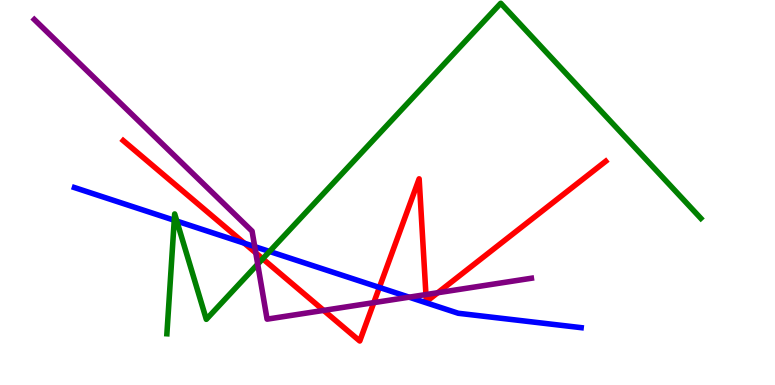[{'lines': ['blue', 'red'], 'intersections': [{'x': 3.15, 'y': 3.68}, {'x': 4.9, 'y': 2.53}]}, {'lines': ['green', 'red'], 'intersections': [{'x': 3.39, 'y': 3.28}]}, {'lines': ['purple', 'red'], 'intersections': [{'x': 3.3, 'y': 3.43}, {'x': 4.18, 'y': 1.94}, {'x': 4.82, 'y': 2.14}, {'x': 5.5, 'y': 2.35}, {'x': 5.65, 'y': 2.4}]}, {'lines': ['blue', 'green'], 'intersections': [{'x': 2.25, 'y': 4.28}, {'x': 2.28, 'y': 4.26}, {'x': 3.48, 'y': 3.47}]}, {'lines': ['blue', 'purple'], 'intersections': [{'x': 3.29, 'y': 3.59}, {'x': 5.28, 'y': 2.28}]}, {'lines': ['green', 'purple'], 'intersections': [{'x': 3.33, 'y': 3.14}]}]